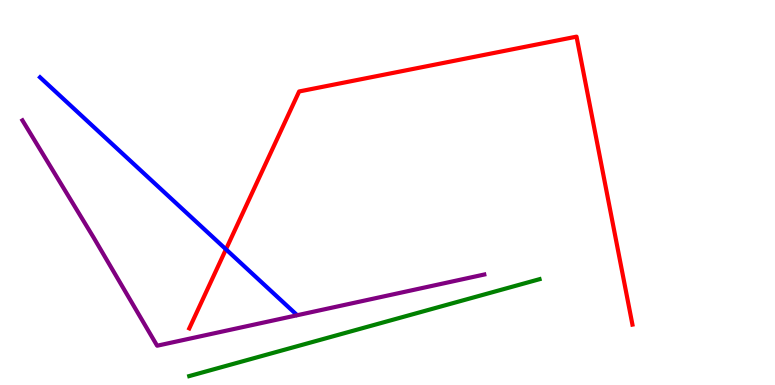[{'lines': ['blue', 'red'], 'intersections': [{'x': 2.92, 'y': 3.52}]}, {'lines': ['green', 'red'], 'intersections': []}, {'lines': ['purple', 'red'], 'intersections': []}, {'lines': ['blue', 'green'], 'intersections': []}, {'lines': ['blue', 'purple'], 'intersections': []}, {'lines': ['green', 'purple'], 'intersections': []}]